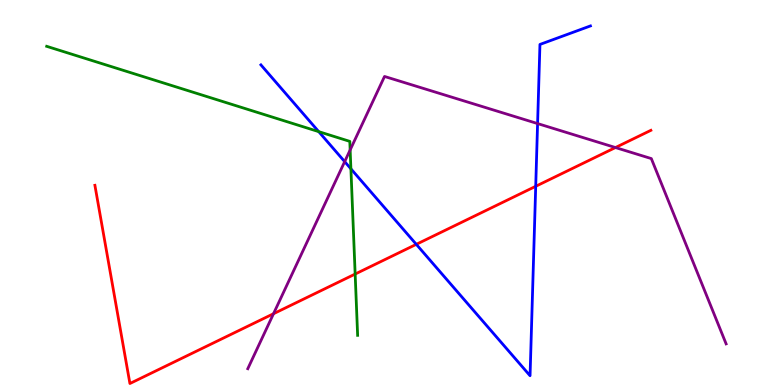[{'lines': ['blue', 'red'], 'intersections': [{'x': 5.37, 'y': 3.65}, {'x': 6.91, 'y': 5.16}]}, {'lines': ['green', 'red'], 'intersections': [{'x': 4.58, 'y': 2.88}]}, {'lines': ['purple', 'red'], 'intersections': [{'x': 3.53, 'y': 1.85}, {'x': 7.94, 'y': 6.17}]}, {'lines': ['blue', 'green'], 'intersections': [{'x': 4.11, 'y': 6.58}, {'x': 4.53, 'y': 5.62}]}, {'lines': ['blue', 'purple'], 'intersections': [{'x': 4.45, 'y': 5.8}, {'x': 6.94, 'y': 6.79}]}, {'lines': ['green', 'purple'], 'intersections': [{'x': 4.52, 'y': 6.11}]}]